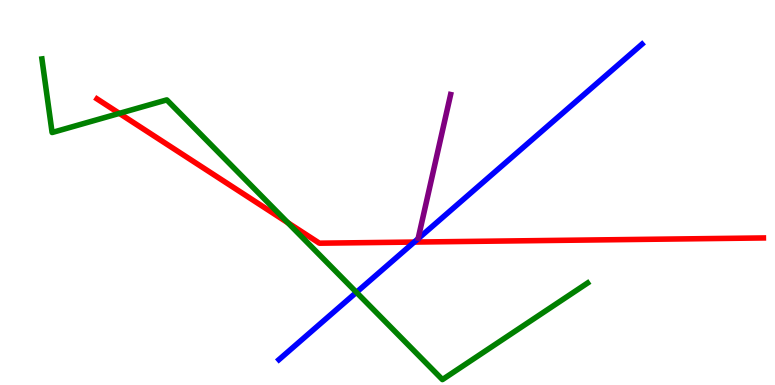[{'lines': ['blue', 'red'], 'intersections': [{'x': 5.35, 'y': 3.71}]}, {'lines': ['green', 'red'], 'intersections': [{'x': 1.54, 'y': 7.05}, {'x': 3.71, 'y': 4.21}]}, {'lines': ['purple', 'red'], 'intersections': []}, {'lines': ['blue', 'green'], 'intersections': [{'x': 4.6, 'y': 2.41}]}, {'lines': ['blue', 'purple'], 'intersections': []}, {'lines': ['green', 'purple'], 'intersections': []}]